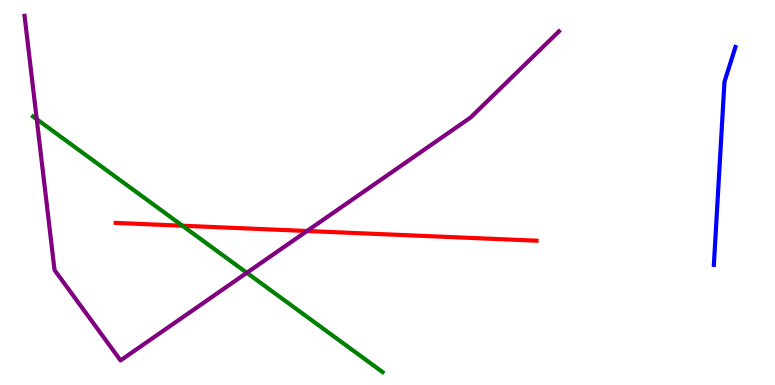[{'lines': ['blue', 'red'], 'intersections': []}, {'lines': ['green', 'red'], 'intersections': [{'x': 2.35, 'y': 4.14}]}, {'lines': ['purple', 'red'], 'intersections': [{'x': 3.96, 'y': 4.0}]}, {'lines': ['blue', 'green'], 'intersections': []}, {'lines': ['blue', 'purple'], 'intersections': []}, {'lines': ['green', 'purple'], 'intersections': [{'x': 0.474, 'y': 6.9}, {'x': 3.18, 'y': 2.91}]}]